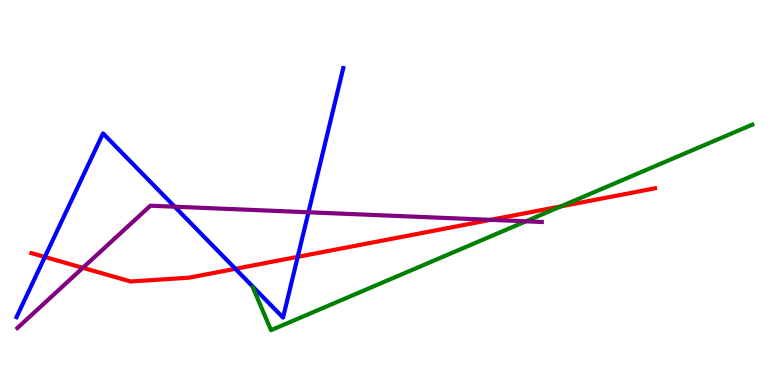[{'lines': ['blue', 'red'], 'intersections': [{'x': 0.579, 'y': 3.32}, {'x': 3.04, 'y': 3.02}, {'x': 3.84, 'y': 3.33}]}, {'lines': ['green', 'red'], 'intersections': [{'x': 7.24, 'y': 4.64}]}, {'lines': ['purple', 'red'], 'intersections': [{'x': 1.07, 'y': 3.04}, {'x': 6.33, 'y': 4.29}]}, {'lines': ['blue', 'green'], 'intersections': []}, {'lines': ['blue', 'purple'], 'intersections': [{'x': 2.25, 'y': 4.63}, {'x': 3.98, 'y': 4.49}]}, {'lines': ['green', 'purple'], 'intersections': [{'x': 6.79, 'y': 4.25}]}]